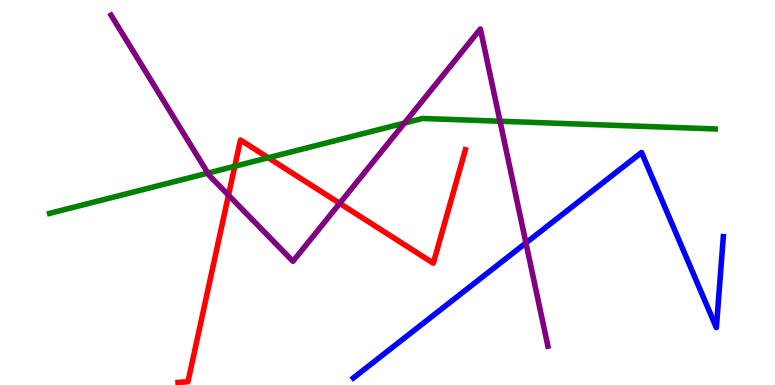[{'lines': ['blue', 'red'], 'intersections': []}, {'lines': ['green', 'red'], 'intersections': [{'x': 3.03, 'y': 5.68}, {'x': 3.46, 'y': 5.9}]}, {'lines': ['purple', 'red'], 'intersections': [{'x': 2.95, 'y': 4.93}, {'x': 4.38, 'y': 4.72}]}, {'lines': ['blue', 'green'], 'intersections': []}, {'lines': ['blue', 'purple'], 'intersections': [{'x': 6.79, 'y': 3.69}]}, {'lines': ['green', 'purple'], 'intersections': [{'x': 2.68, 'y': 5.5}, {'x': 5.22, 'y': 6.8}, {'x': 6.45, 'y': 6.85}]}]